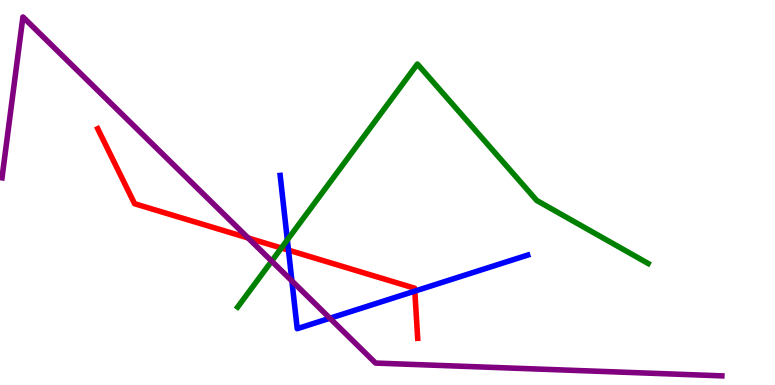[{'lines': ['blue', 'red'], 'intersections': [{'x': 3.72, 'y': 3.5}, {'x': 5.35, 'y': 2.44}]}, {'lines': ['green', 'red'], 'intersections': [{'x': 3.63, 'y': 3.56}]}, {'lines': ['purple', 'red'], 'intersections': [{'x': 3.2, 'y': 3.82}]}, {'lines': ['blue', 'green'], 'intersections': [{'x': 3.71, 'y': 3.77}]}, {'lines': ['blue', 'purple'], 'intersections': [{'x': 3.77, 'y': 2.7}, {'x': 4.26, 'y': 1.73}]}, {'lines': ['green', 'purple'], 'intersections': [{'x': 3.51, 'y': 3.22}]}]